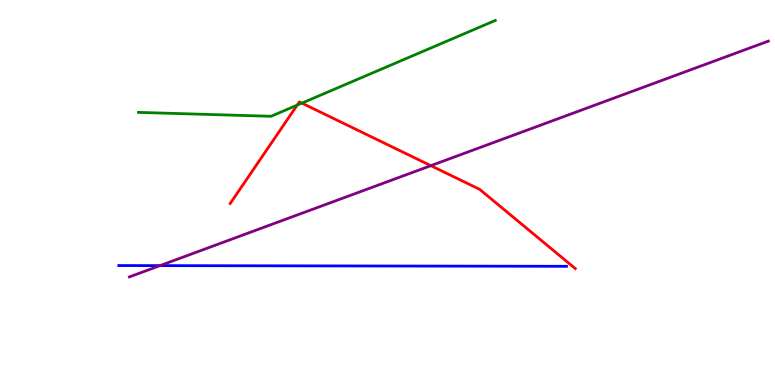[{'lines': ['blue', 'red'], 'intersections': []}, {'lines': ['green', 'red'], 'intersections': [{'x': 3.84, 'y': 7.27}, {'x': 3.9, 'y': 7.32}]}, {'lines': ['purple', 'red'], 'intersections': [{'x': 5.56, 'y': 5.7}]}, {'lines': ['blue', 'green'], 'intersections': []}, {'lines': ['blue', 'purple'], 'intersections': [{'x': 2.06, 'y': 3.1}]}, {'lines': ['green', 'purple'], 'intersections': []}]